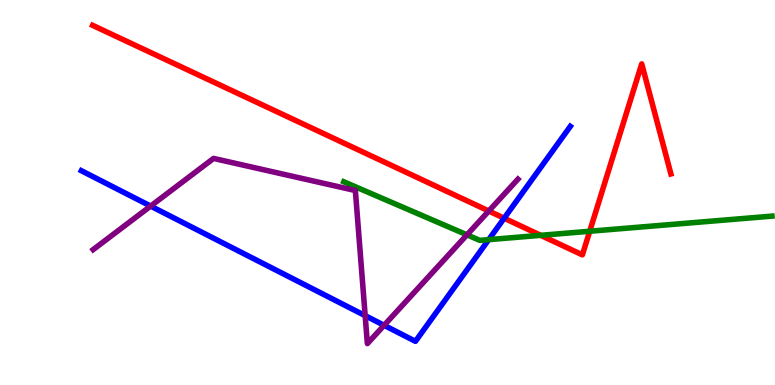[{'lines': ['blue', 'red'], 'intersections': [{'x': 6.51, 'y': 4.33}]}, {'lines': ['green', 'red'], 'intersections': [{'x': 6.98, 'y': 3.89}, {'x': 7.61, 'y': 3.99}]}, {'lines': ['purple', 'red'], 'intersections': [{'x': 6.31, 'y': 4.52}]}, {'lines': ['blue', 'green'], 'intersections': [{'x': 6.31, 'y': 3.78}]}, {'lines': ['blue', 'purple'], 'intersections': [{'x': 1.94, 'y': 4.65}, {'x': 4.71, 'y': 1.8}, {'x': 4.96, 'y': 1.55}]}, {'lines': ['green', 'purple'], 'intersections': [{'x': 6.03, 'y': 3.9}]}]